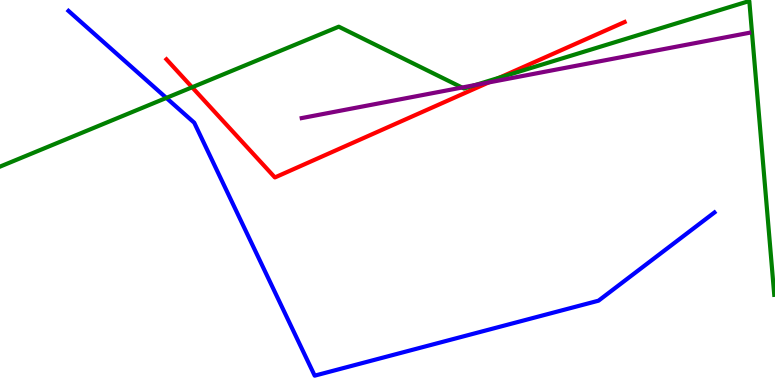[{'lines': ['blue', 'red'], 'intersections': []}, {'lines': ['green', 'red'], 'intersections': [{'x': 2.48, 'y': 7.73}, {'x': 6.45, 'y': 7.98}]}, {'lines': ['purple', 'red'], 'intersections': [{'x': 6.3, 'y': 7.86}]}, {'lines': ['blue', 'green'], 'intersections': [{'x': 2.15, 'y': 7.46}]}, {'lines': ['blue', 'purple'], 'intersections': []}, {'lines': ['green', 'purple'], 'intersections': [{'x': 5.96, 'y': 7.73}, {'x': 6.14, 'y': 7.79}]}]